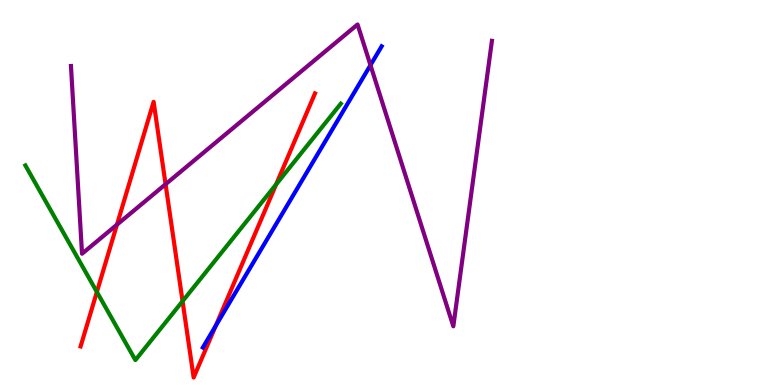[{'lines': ['blue', 'red'], 'intersections': [{'x': 2.78, 'y': 1.54}]}, {'lines': ['green', 'red'], 'intersections': [{'x': 1.25, 'y': 2.42}, {'x': 2.36, 'y': 2.18}, {'x': 3.56, 'y': 5.21}]}, {'lines': ['purple', 'red'], 'intersections': [{'x': 1.51, 'y': 4.16}, {'x': 2.14, 'y': 5.21}]}, {'lines': ['blue', 'green'], 'intersections': []}, {'lines': ['blue', 'purple'], 'intersections': [{'x': 4.78, 'y': 8.31}]}, {'lines': ['green', 'purple'], 'intersections': []}]